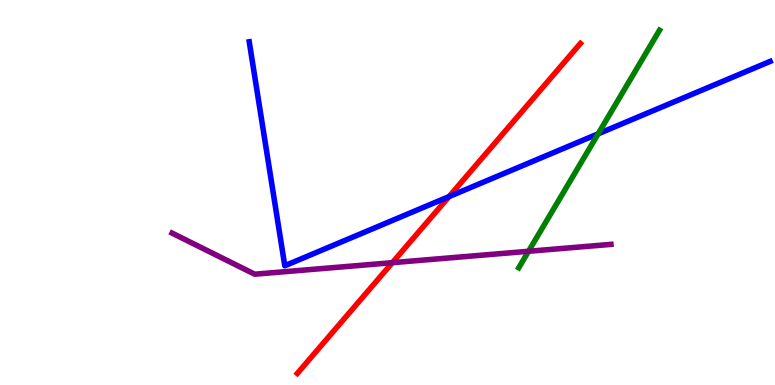[{'lines': ['blue', 'red'], 'intersections': [{'x': 5.79, 'y': 4.89}]}, {'lines': ['green', 'red'], 'intersections': []}, {'lines': ['purple', 'red'], 'intersections': [{'x': 5.06, 'y': 3.18}]}, {'lines': ['blue', 'green'], 'intersections': [{'x': 7.72, 'y': 6.52}]}, {'lines': ['blue', 'purple'], 'intersections': []}, {'lines': ['green', 'purple'], 'intersections': [{'x': 6.82, 'y': 3.47}]}]